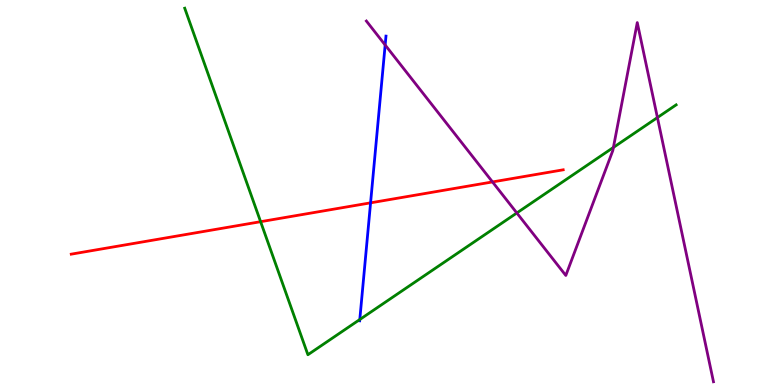[{'lines': ['blue', 'red'], 'intersections': [{'x': 4.78, 'y': 4.73}]}, {'lines': ['green', 'red'], 'intersections': [{'x': 3.36, 'y': 4.24}]}, {'lines': ['purple', 'red'], 'intersections': [{'x': 6.35, 'y': 5.27}]}, {'lines': ['blue', 'green'], 'intersections': [{'x': 4.64, 'y': 1.7}]}, {'lines': ['blue', 'purple'], 'intersections': [{'x': 4.97, 'y': 8.83}]}, {'lines': ['green', 'purple'], 'intersections': [{'x': 6.67, 'y': 4.47}, {'x': 7.91, 'y': 6.17}, {'x': 8.48, 'y': 6.95}]}]